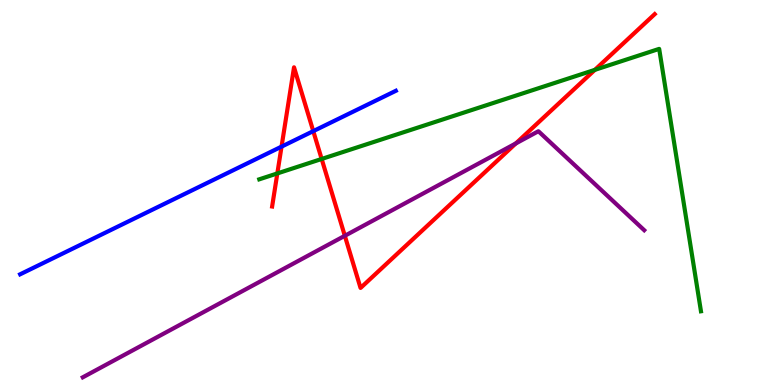[{'lines': ['blue', 'red'], 'intersections': [{'x': 3.63, 'y': 6.19}, {'x': 4.04, 'y': 6.59}]}, {'lines': ['green', 'red'], 'intersections': [{'x': 3.58, 'y': 5.5}, {'x': 4.15, 'y': 5.87}, {'x': 7.68, 'y': 8.19}]}, {'lines': ['purple', 'red'], 'intersections': [{'x': 4.45, 'y': 3.88}, {'x': 6.66, 'y': 6.27}]}, {'lines': ['blue', 'green'], 'intersections': []}, {'lines': ['blue', 'purple'], 'intersections': []}, {'lines': ['green', 'purple'], 'intersections': []}]